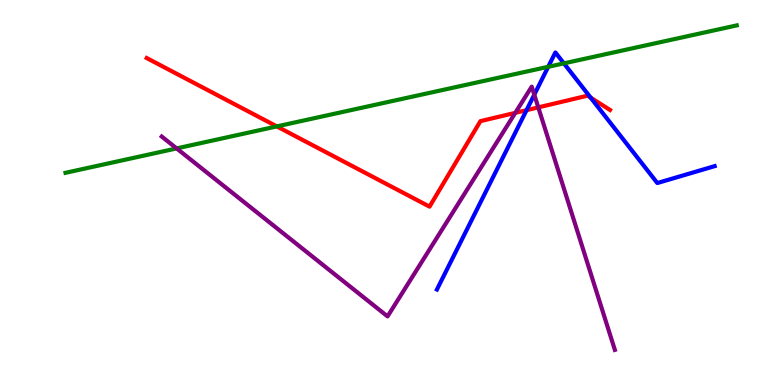[{'lines': ['blue', 'red'], 'intersections': [{'x': 6.79, 'y': 7.14}, {'x': 7.62, 'y': 7.46}]}, {'lines': ['green', 'red'], 'intersections': [{'x': 3.57, 'y': 6.72}]}, {'lines': ['purple', 'red'], 'intersections': [{'x': 6.65, 'y': 7.07}, {'x': 6.95, 'y': 7.21}]}, {'lines': ['blue', 'green'], 'intersections': [{'x': 7.07, 'y': 8.26}, {'x': 7.28, 'y': 8.35}]}, {'lines': ['blue', 'purple'], 'intersections': [{'x': 6.89, 'y': 7.54}]}, {'lines': ['green', 'purple'], 'intersections': [{'x': 2.28, 'y': 6.15}]}]